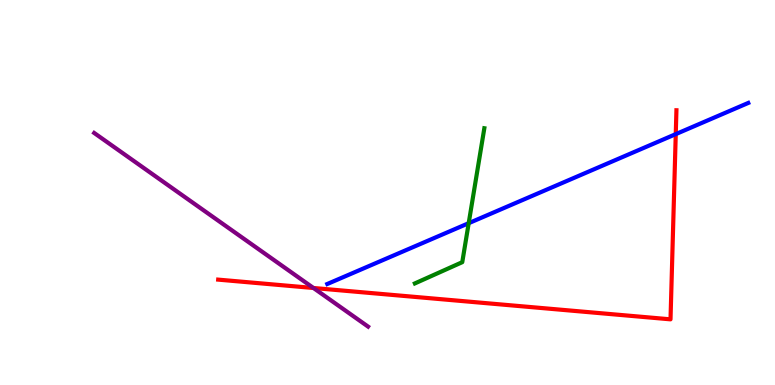[{'lines': ['blue', 'red'], 'intersections': [{'x': 8.72, 'y': 6.52}]}, {'lines': ['green', 'red'], 'intersections': []}, {'lines': ['purple', 'red'], 'intersections': [{'x': 4.04, 'y': 2.52}]}, {'lines': ['blue', 'green'], 'intersections': [{'x': 6.05, 'y': 4.2}]}, {'lines': ['blue', 'purple'], 'intersections': []}, {'lines': ['green', 'purple'], 'intersections': []}]